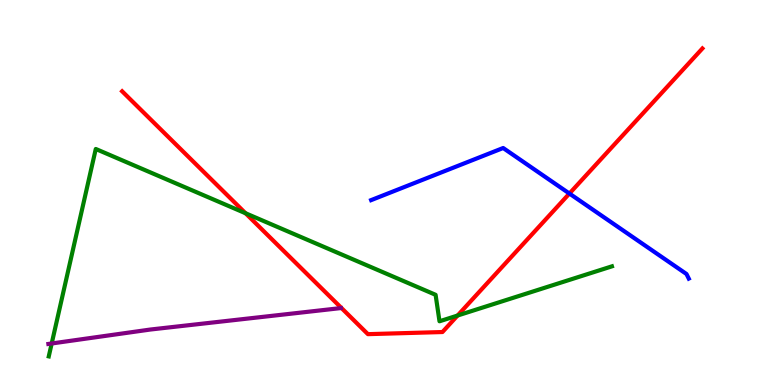[{'lines': ['blue', 'red'], 'intersections': [{'x': 7.35, 'y': 4.97}]}, {'lines': ['green', 'red'], 'intersections': [{'x': 3.17, 'y': 4.46}, {'x': 5.9, 'y': 1.8}]}, {'lines': ['purple', 'red'], 'intersections': []}, {'lines': ['blue', 'green'], 'intersections': []}, {'lines': ['blue', 'purple'], 'intersections': []}, {'lines': ['green', 'purple'], 'intersections': [{'x': 0.667, 'y': 1.08}]}]